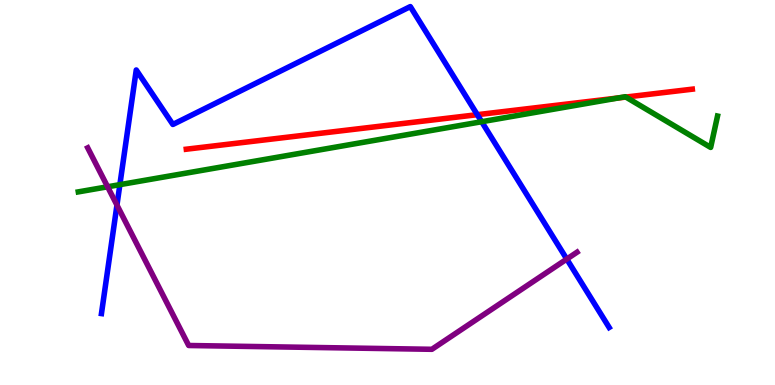[{'lines': ['blue', 'red'], 'intersections': [{'x': 6.16, 'y': 7.02}]}, {'lines': ['green', 'red'], 'intersections': [{'x': 7.98, 'y': 7.46}, {'x': 8.08, 'y': 7.48}]}, {'lines': ['purple', 'red'], 'intersections': []}, {'lines': ['blue', 'green'], 'intersections': [{'x': 1.55, 'y': 5.2}, {'x': 6.22, 'y': 6.84}]}, {'lines': ['blue', 'purple'], 'intersections': [{'x': 1.51, 'y': 4.67}, {'x': 7.31, 'y': 3.27}]}, {'lines': ['green', 'purple'], 'intersections': [{'x': 1.39, 'y': 5.15}]}]